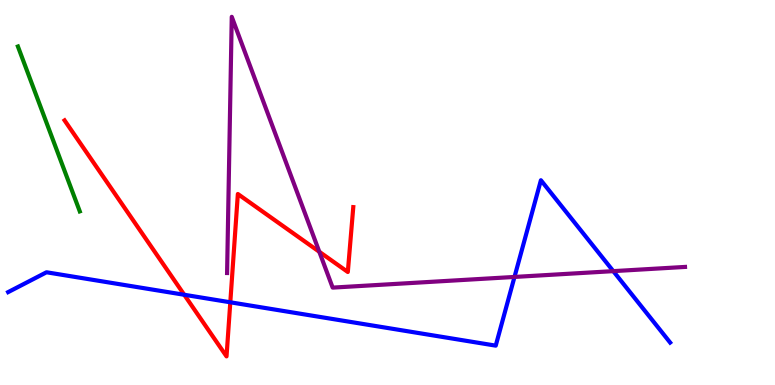[{'lines': ['blue', 'red'], 'intersections': [{'x': 2.38, 'y': 2.34}, {'x': 2.97, 'y': 2.15}]}, {'lines': ['green', 'red'], 'intersections': []}, {'lines': ['purple', 'red'], 'intersections': [{'x': 4.12, 'y': 3.46}]}, {'lines': ['blue', 'green'], 'intersections': []}, {'lines': ['blue', 'purple'], 'intersections': [{'x': 6.64, 'y': 2.81}, {'x': 7.91, 'y': 2.96}]}, {'lines': ['green', 'purple'], 'intersections': []}]